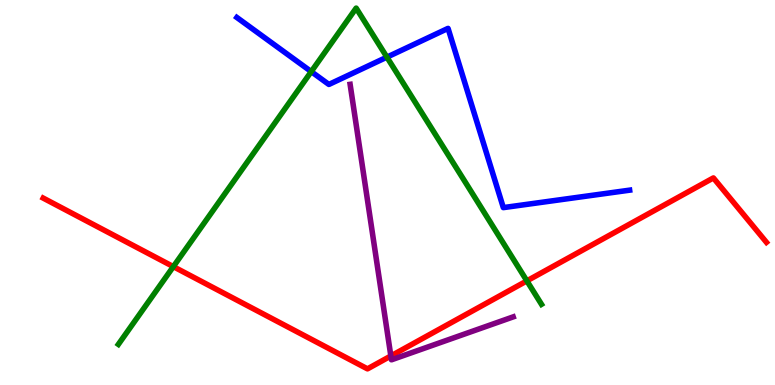[{'lines': ['blue', 'red'], 'intersections': []}, {'lines': ['green', 'red'], 'intersections': [{'x': 2.24, 'y': 3.07}, {'x': 6.8, 'y': 2.7}]}, {'lines': ['purple', 'red'], 'intersections': [{'x': 5.04, 'y': 0.754}]}, {'lines': ['blue', 'green'], 'intersections': [{'x': 4.02, 'y': 8.14}, {'x': 4.99, 'y': 8.52}]}, {'lines': ['blue', 'purple'], 'intersections': []}, {'lines': ['green', 'purple'], 'intersections': []}]